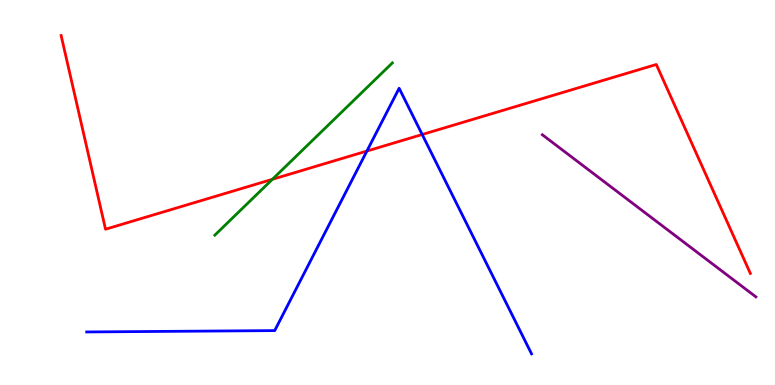[{'lines': ['blue', 'red'], 'intersections': [{'x': 4.73, 'y': 6.08}, {'x': 5.45, 'y': 6.51}]}, {'lines': ['green', 'red'], 'intersections': [{'x': 3.51, 'y': 5.34}]}, {'lines': ['purple', 'red'], 'intersections': []}, {'lines': ['blue', 'green'], 'intersections': []}, {'lines': ['blue', 'purple'], 'intersections': []}, {'lines': ['green', 'purple'], 'intersections': []}]